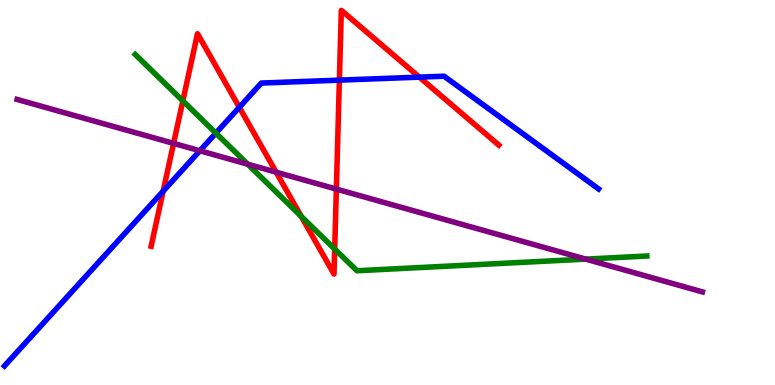[{'lines': ['blue', 'red'], 'intersections': [{'x': 2.11, 'y': 5.03}, {'x': 3.09, 'y': 7.21}, {'x': 4.38, 'y': 7.92}, {'x': 5.41, 'y': 8.0}]}, {'lines': ['green', 'red'], 'intersections': [{'x': 2.36, 'y': 7.38}, {'x': 3.89, 'y': 4.38}, {'x': 4.32, 'y': 3.53}]}, {'lines': ['purple', 'red'], 'intersections': [{'x': 2.24, 'y': 6.28}, {'x': 3.56, 'y': 5.53}, {'x': 4.34, 'y': 5.09}]}, {'lines': ['blue', 'green'], 'intersections': [{'x': 2.79, 'y': 6.54}]}, {'lines': ['blue', 'purple'], 'intersections': [{'x': 2.58, 'y': 6.08}]}, {'lines': ['green', 'purple'], 'intersections': [{'x': 3.2, 'y': 5.73}, {'x': 7.56, 'y': 3.27}]}]